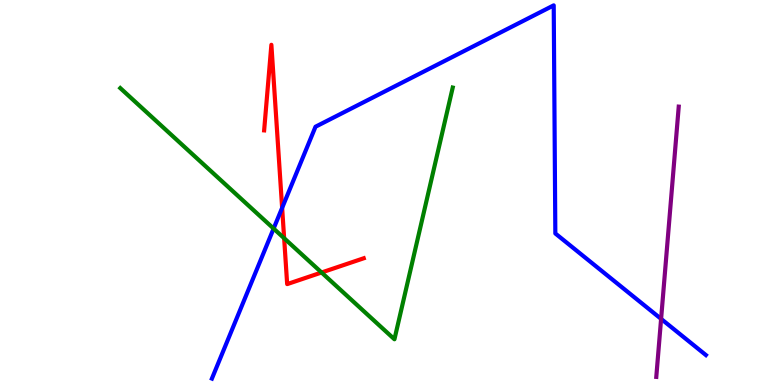[{'lines': ['blue', 'red'], 'intersections': [{'x': 3.64, 'y': 4.6}]}, {'lines': ['green', 'red'], 'intersections': [{'x': 3.67, 'y': 3.81}, {'x': 4.15, 'y': 2.92}]}, {'lines': ['purple', 'red'], 'intersections': []}, {'lines': ['blue', 'green'], 'intersections': [{'x': 3.53, 'y': 4.06}]}, {'lines': ['blue', 'purple'], 'intersections': [{'x': 8.53, 'y': 1.72}]}, {'lines': ['green', 'purple'], 'intersections': []}]